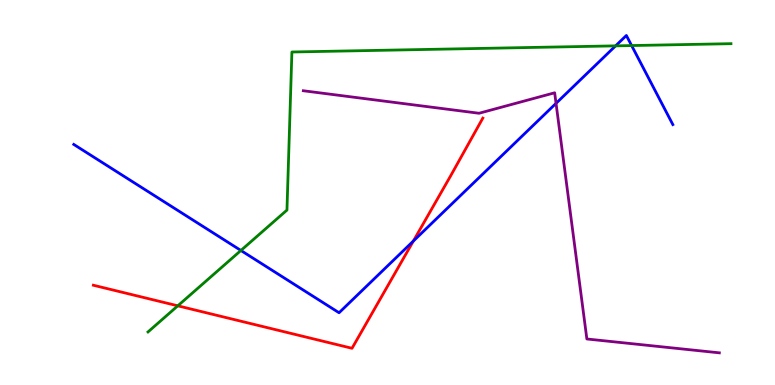[{'lines': ['blue', 'red'], 'intersections': [{'x': 5.33, 'y': 3.74}]}, {'lines': ['green', 'red'], 'intersections': [{'x': 2.29, 'y': 2.06}]}, {'lines': ['purple', 'red'], 'intersections': []}, {'lines': ['blue', 'green'], 'intersections': [{'x': 3.11, 'y': 3.49}, {'x': 7.94, 'y': 8.81}, {'x': 8.15, 'y': 8.82}]}, {'lines': ['blue', 'purple'], 'intersections': [{'x': 7.17, 'y': 7.32}]}, {'lines': ['green', 'purple'], 'intersections': []}]